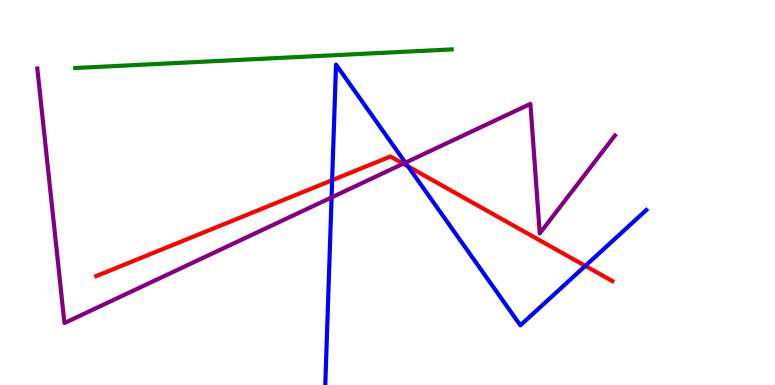[{'lines': ['blue', 'red'], 'intersections': [{'x': 4.29, 'y': 5.32}, {'x': 5.26, 'y': 5.68}, {'x': 7.55, 'y': 3.09}]}, {'lines': ['green', 'red'], 'intersections': []}, {'lines': ['purple', 'red'], 'intersections': [{'x': 5.2, 'y': 5.75}]}, {'lines': ['blue', 'green'], 'intersections': []}, {'lines': ['blue', 'purple'], 'intersections': [{'x': 4.28, 'y': 4.87}, {'x': 5.23, 'y': 5.77}]}, {'lines': ['green', 'purple'], 'intersections': []}]